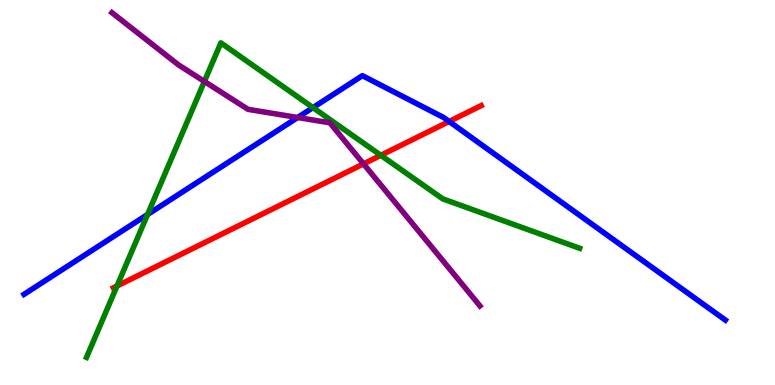[{'lines': ['blue', 'red'], 'intersections': [{'x': 5.8, 'y': 6.85}]}, {'lines': ['green', 'red'], 'intersections': [{'x': 1.51, 'y': 2.57}, {'x': 4.91, 'y': 5.97}]}, {'lines': ['purple', 'red'], 'intersections': [{'x': 4.69, 'y': 5.74}]}, {'lines': ['blue', 'green'], 'intersections': [{'x': 1.9, 'y': 4.43}, {'x': 4.04, 'y': 7.21}]}, {'lines': ['blue', 'purple'], 'intersections': [{'x': 3.84, 'y': 6.95}]}, {'lines': ['green', 'purple'], 'intersections': [{'x': 2.64, 'y': 7.88}]}]